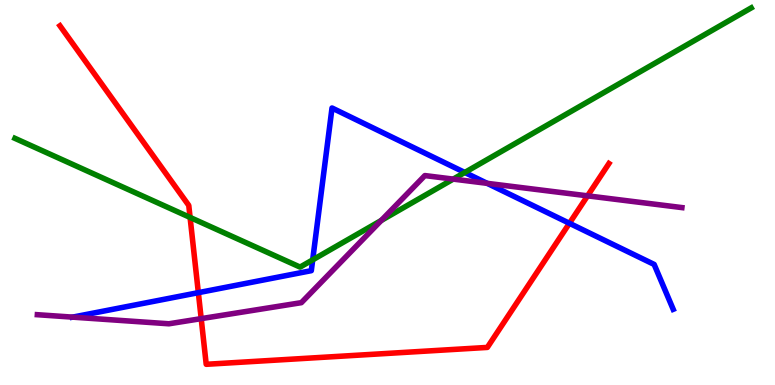[{'lines': ['blue', 'red'], 'intersections': [{'x': 2.56, 'y': 2.4}, {'x': 7.35, 'y': 4.2}]}, {'lines': ['green', 'red'], 'intersections': [{'x': 2.45, 'y': 4.35}]}, {'lines': ['purple', 'red'], 'intersections': [{'x': 2.6, 'y': 1.72}, {'x': 7.58, 'y': 4.91}]}, {'lines': ['blue', 'green'], 'intersections': [{'x': 4.03, 'y': 3.25}, {'x': 6.0, 'y': 5.52}]}, {'lines': ['blue', 'purple'], 'intersections': [{'x': 0.937, 'y': 1.76}, {'x': 6.29, 'y': 5.24}]}, {'lines': ['green', 'purple'], 'intersections': [{'x': 4.92, 'y': 4.27}, {'x': 5.85, 'y': 5.35}]}]